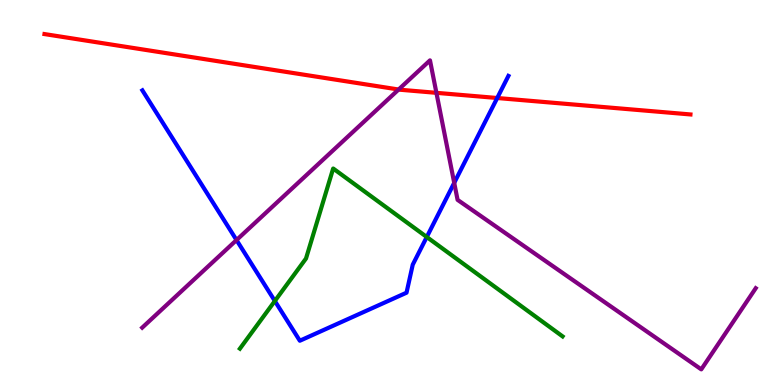[{'lines': ['blue', 'red'], 'intersections': [{'x': 6.42, 'y': 7.45}]}, {'lines': ['green', 'red'], 'intersections': []}, {'lines': ['purple', 'red'], 'intersections': [{'x': 5.14, 'y': 7.67}, {'x': 5.63, 'y': 7.59}]}, {'lines': ['blue', 'green'], 'intersections': [{'x': 3.55, 'y': 2.18}, {'x': 5.51, 'y': 3.84}]}, {'lines': ['blue', 'purple'], 'intersections': [{'x': 3.05, 'y': 3.76}, {'x': 5.86, 'y': 5.25}]}, {'lines': ['green', 'purple'], 'intersections': []}]